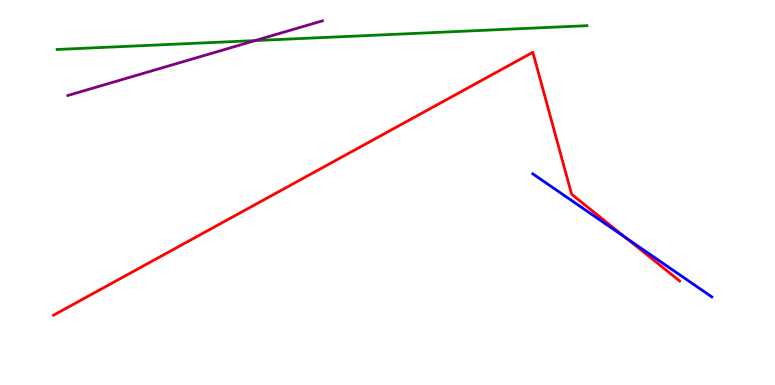[{'lines': ['blue', 'red'], 'intersections': [{'x': 8.08, 'y': 3.82}]}, {'lines': ['green', 'red'], 'intersections': []}, {'lines': ['purple', 'red'], 'intersections': []}, {'lines': ['blue', 'green'], 'intersections': []}, {'lines': ['blue', 'purple'], 'intersections': []}, {'lines': ['green', 'purple'], 'intersections': [{'x': 3.29, 'y': 8.95}]}]